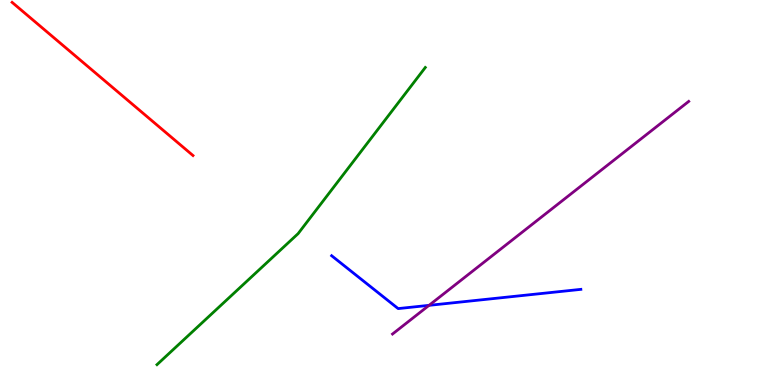[{'lines': ['blue', 'red'], 'intersections': []}, {'lines': ['green', 'red'], 'intersections': []}, {'lines': ['purple', 'red'], 'intersections': []}, {'lines': ['blue', 'green'], 'intersections': []}, {'lines': ['blue', 'purple'], 'intersections': [{'x': 5.54, 'y': 2.07}]}, {'lines': ['green', 'purple'], 'intersections': []}]